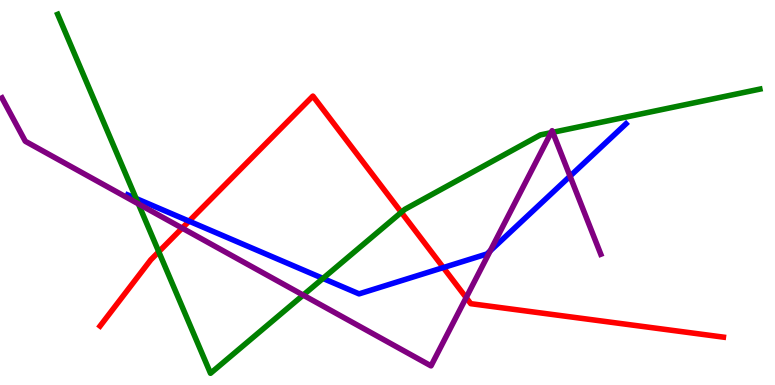[{'lines': ['blue', 'red'], 'intersections': [{'x': 2.44, 'y': 4.26}, {'x': 5.72, 'y': 3.05}]}, {'lines': ['green', 'red'], 'intersections': [{'x': 2.05, 'y': 3.46}, {'x': 5.18, 'y': 4.49}]}, {'lines': ['purple', 'red'], 'intersections': [{'x': 2.35, 'y': 4.08}, {'x': 6.02, 'y': 2.27}]}, {'lines': ['blue', 'green'], 'intersections': [{'x': 1.76, 'y': 4.84}, {'x': 4.17, 'y': 2.77}]}, {'lines': ['blue', 'purple'], 'intersections': [{'x': 6.33, 'y': 3.48}, {'x': 7.36, 'y': 5.42}]}, {'lines': ['green', 'purple'], 'intersections': [{'x': 1.79, 'y': 4.7}, {'x': 3.91, 'y': 2.33}, {'x': 7.11, 'y': 6.55}, {'x': 7.13, 'y': 6.56}]}]